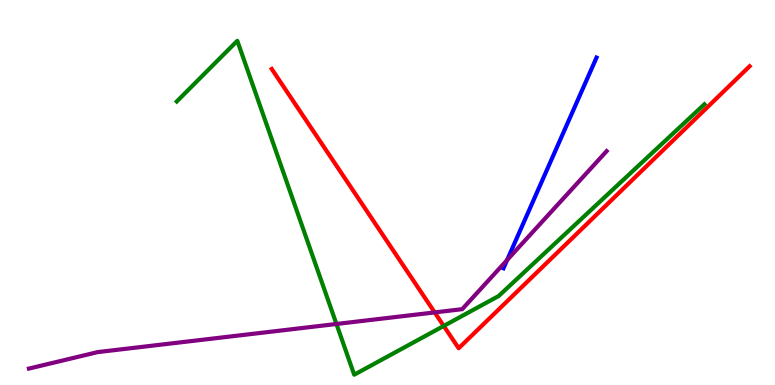[{'lines': ['blue', 'red'], 'intersections': []}, {'lines': ['green', 'red'], 'intersections': [{'x': 5.73, 'y': 1.53}]}, {'lines': ['purple', 'red'], 'intersections': [{'x': 5.61, 'y': 1.89}]}, {'lines': ['blue', 'green'], 'intersections': []}, {'lines': ['blue', 'purple'], 'intersections': [{'x': 6.54, 'y': 3.25}]}, {'lines': ['green', 'purple'], 'intersections': [{'x': 4.34, 'y': 1.58}]}]